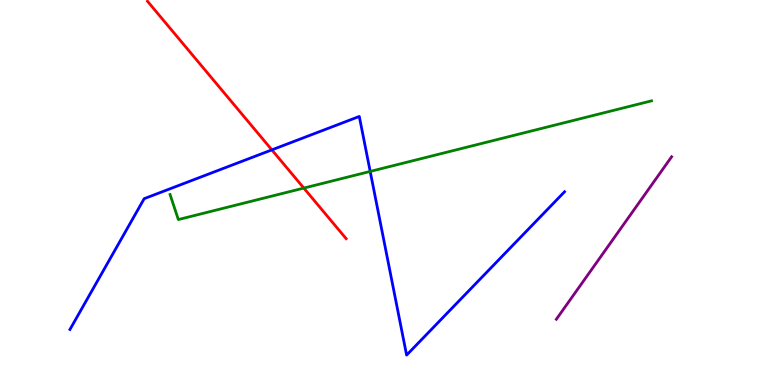[{'lines': ['blue', 'red'], 'intersections': [{'x': 3.51, 'y': 6.11}]}, {'lines': ['green', 'red'], 'intersections': [{'x': 3.92, 'y': 5.11}]}, {'lines': ['purple', 'red'], 'intersections': []}, {'lines': ['blue', 'green'], 'intersections': [{'x': 4.78, 'y': 5.55}]}, {'lines': ['blue', 'purple'], 'intersections': []}, {'lines': ['green', 'purple'], 'intersections': []}]